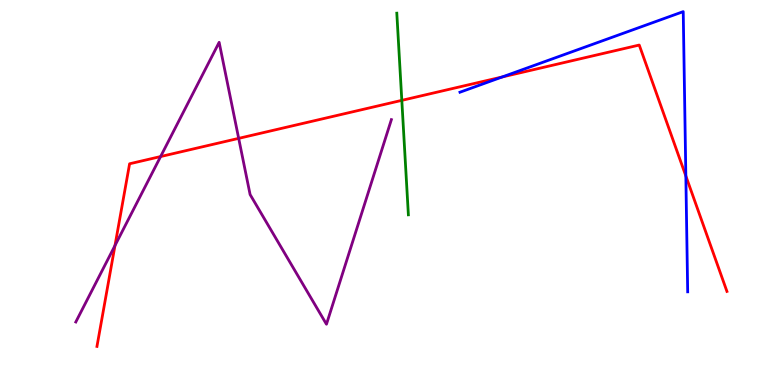[{'lines': ['blue', 'red'], 'intersections': [{'x': 6.48, 'y': 8.0}, {'x': 8.85, 'y': 5.43}]}, {'lines': ['green', 'red'], 'intersections': [{'x': 5.18, 'y': 7.39}]}, {'lines': ['purple', 'red'], 'intersections': [{'x': 1.48, 'y': 3.62}, {'x': 2.07, 'y': 5.93}, {'x': 3.08, 'y': 6.41}]}, {'lines': ['blue', 'green'], 'intersections': []}, {'lines': ['blue', 'purple'], 'intersections': []}, {'lines': ['green', 'purple'], 'intersections': []}]